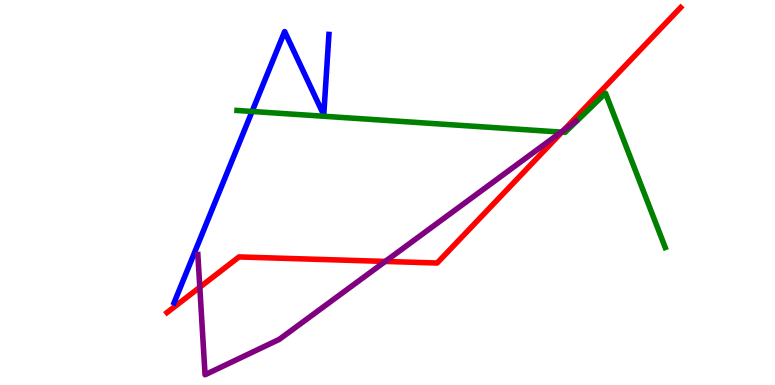[{'lines': ['blue', 'red'], 'intersections': []}, {'lines': ['green', 'red'], 'intersections': [{'x': 7.25, 'y': 6.57}]}, {'lines': ['purple', 'red'], 'intersections': [{'x': 2.58, 'y': 2.54}, {'x': 4.97, 'y': 3.21}, {'x': 7.27, 'y': 6.62}]}, {'lines': ['blue', 'green'], 'intersections': [{'x': 3.25, 'y': 7.1}]}, {'lines': ['blue', 'purple'], 'intersections': []}, {'lines': ['green', 'purple'], 'intersections': [{'x': 7.24, 'y': 6.57}]}]